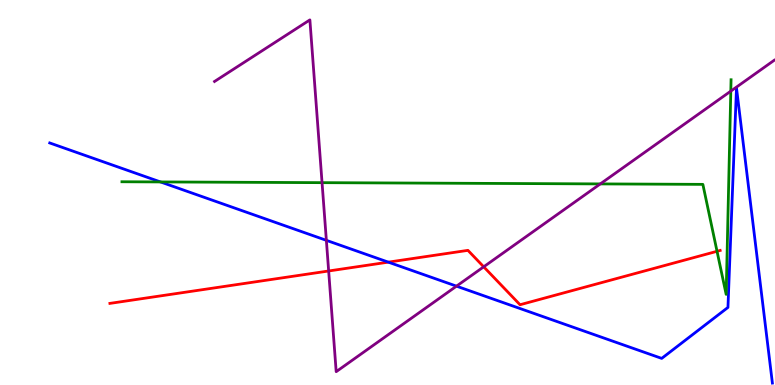[{'lines': ['blue', 'red'], 'intersections': [{'x': 5.01, 'y': 3.19}]}, {'lines': ['green', 'red'], 'intersections': [{'x': 9.25, 'y': 3.47}]}, {'lines': ['purple', 'red'], 'intersections': [{'x': 4.24, 'y': 2.96}, {'x': 6.24, 'y': 3.07}]}, {'lines': ['blue', 'green'], 'intersections': [{'x': 2.07, 'y': 5.27}]}, {'lines': ['blue', 'purple'], 'intersections': [{'x': 4.21, 'y': 3.76}, {'x': 5.89, 'y': 2.57}]}, {'lines': ['green', 'purple'], 'intersections': [{'x': 4.16, 'y': 5.26}, {'x': 7.75, 'y': 5.22}, {'x': 9.43, 'y': 7.63}]}]